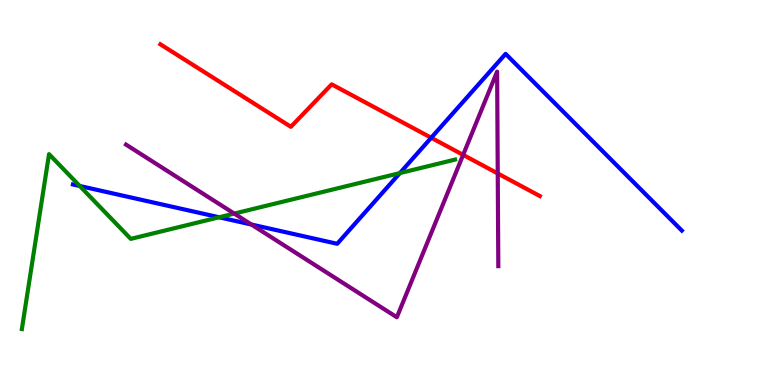[{'lines': ['blue', 'red'], 'intersections': [{'x': 5.56, 'y': 6.42}]}, {'lines': ['green', 'red'], 'intersections': []}, {'lines': ['purple', 'red'], 'intersections': [{'x': 5.98, 'y': 5.98}, {'x': 6.42, 'y': 5.49}]}, {'lines': ['blue', 'green'], 'intersections': [{'x': 1.03, 'y': 5.17}, {'x': 2.83, 'y': 4.36}, {'x': 5.16, 'y': 5.5}]}, {'lines': ['blue', 'purple'], 'intersections': [{'x': 3.24, 'y': 4.17}]}, {'lines': ['green', 'purple'], 'intersections': [{'x': 3.02, 'y': 4.45}]}]